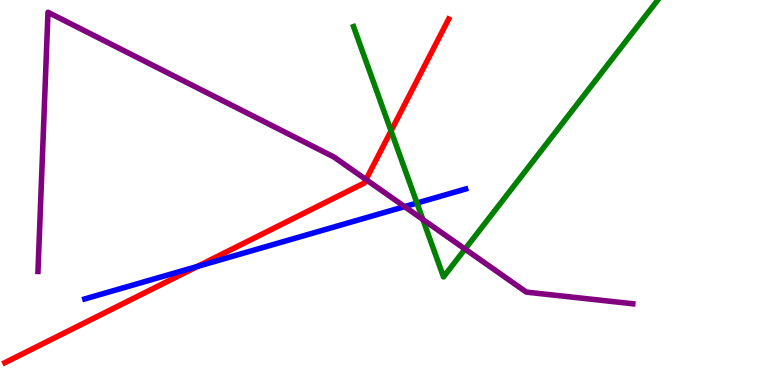[{'lines': ['blue', 'red'], 'intersections': [{'x': 2.55, 'y': 3.08}]}, {'lines': ['green', 'red'], 'intersections': [{'x': 5.05, 'y': 6.6}]}, {'lines': ['purple', 'red'], 'intersections': [{'x': 4.72, 'y': 5.34}]}, {'lines': ['blue', 'green'], 'intersections': [{'x': 5.38, 'y': 4.73}]}, {'lines': ['blue', 'purple'], 'intersections': [{'x': 5.22, 'y': 4.63}]}, {'lines': ['green', 'purple'], 'intersections': [{'x': 5.46, 'y': 4.3}, {'x': 6.0, 'y': 3.53}]}]